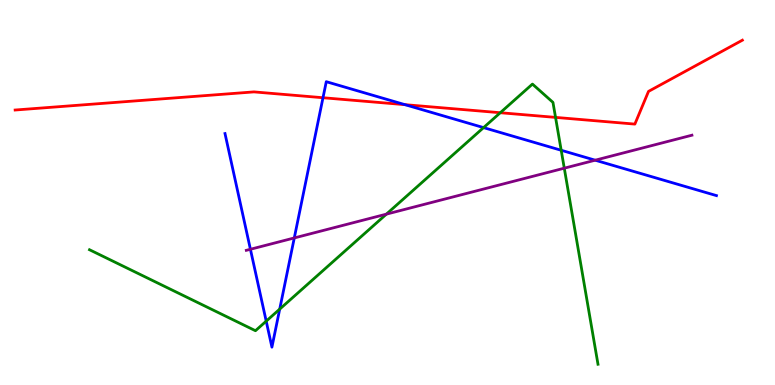[{'lines': ['blue', 'red'], 'intersections': [{'x': 4.17, 'y': 7.46}, {'x': 5.23, 'y': 7.28}]}, {'lines': ['green', 'red'], 'intersections': [{'x': 6.46, 'y': 7.07}, {'x': 7.17, 'y': 6.95}]}, {'lines': ['purple', 'red'], 'intersections': []}, {'lines': ['blue', 'green'], 'intersections': [{'x': 3.43, 'y': 1.66}, {'x': 3.61, 'y': 1.97}, {'x': 6.24, 'y': 6.69}, {'x': 7.24, 'y': 6.1}]}, {'lines': ['blue', 'purple'], 'intersections': [{'x': 3.23, 'y': 3.53}, {'x': 3.8, 'y': 3.82}, {'x': 7.68, 'y': 5.84}]}, {'lines': ['green', 'purple'], 'intersections': [{'x': 4.99, 'y': 4.44}, {'x': 7.28, 'y': 5.63}]}]